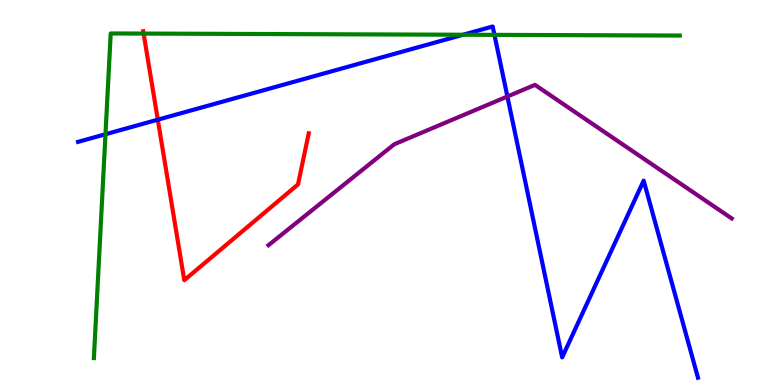[{'lines': ['blue', 'red'], 'intersections': [{'x': 2.04, 'y': 6.89}]}, {'lines': ['green', 'red'], 'intersections': [{'x': 1.85, 'y': 9.13}]}, {'lines': ['purple', 'red'], 'intersections': []}, {'lines': ['blue', 'green'], 'intersections': [{'x': 1.36, 'y': 6.51}, {'x': 5.97, 'y': 9.1}, {'x': 6.38, 'y': 9.09}]}, {'lines': ['blue', 'purple'], 'intersections': [{'x': 6.55, 'y': 7.49}]}, {'lines': ['green', 'purple'], 'intersections': []}]